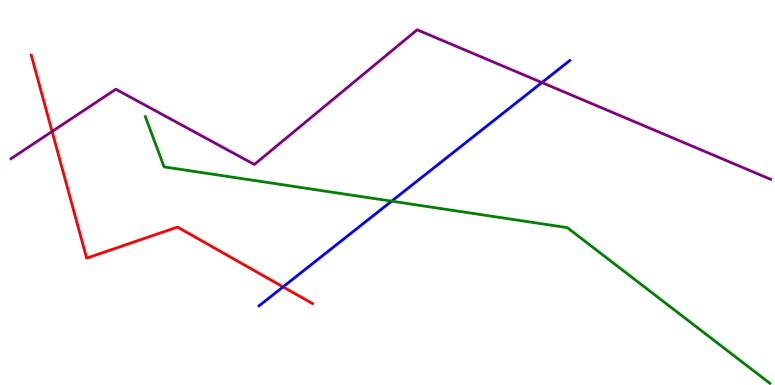[{'lines': ['blue', 'red'], 'intersections': [{'x': 3.65, 'y': 2.55}]}, {'lines': ['green', 'red'], 'intersections': []}, {'lines': ['purple', 'red'], 'intersections': [{'x': 0.672, 'y': 6.58}]}, {'lines': ['blue', 'green'], 'intersections': [{'x': 5.05, 'y': 4.78}]}, {'lines': ['blue', 'purple'], 'intersections': [{'x': 6.99, 'y': 7.86}]}, {'lines': ['green', 'purple'], 'intersections': []}]